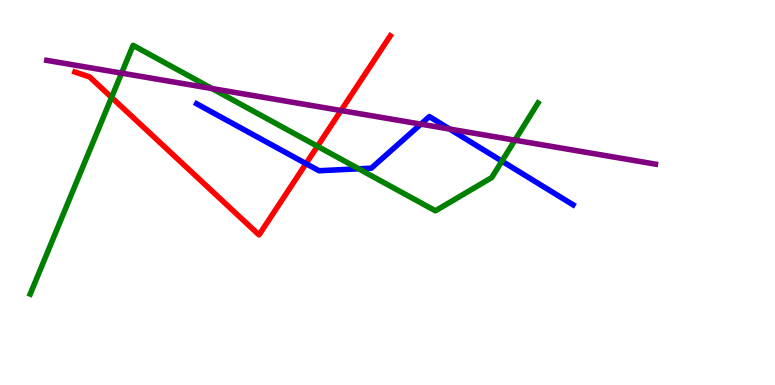[{'lines': ['blue', 'red'], 'intersections': [{'x': 3.95, 'y': 5.75}]}, {'lines': ['green', 'red'], 'intersections': [{'x': 1.44, 'y': 7.47}, {'x': 4.1, 'y': 6.2}]}, {'lines': ['purple', 'red'], 'intersections': [{'x': 4.4, 'y': 7.13}]}, {'lines': ['blue', 'green'], 'intersections': [{'x': 4.63, 'y': 5.62}, {'x': 6.48, 'y': 5.81}]}, {'lines': ['blue', 'purple'], 'intersections': [{'x': 5.43, 'y': 6.78}, {'x': 5.8, 'y': 6.65}]}, {'lines': ['green', 'purple'], 'intersections': [{'x': 1.57, 'y': 8.1}, {'x': 2.73, 'y': 7.7}, {'x': 6.64, 'y': 6.36}]}]